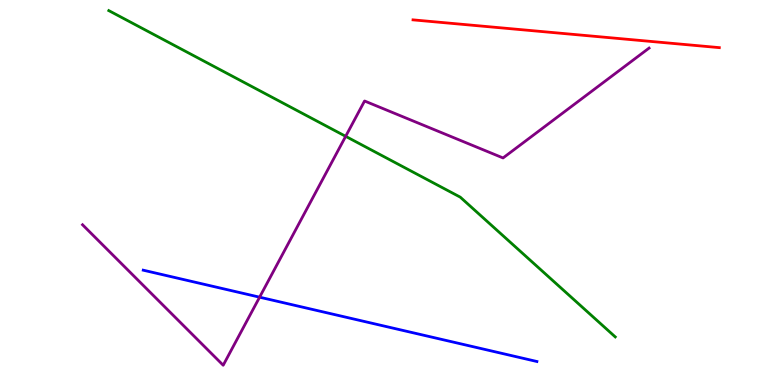[{'lines': ['blue', 'red'], 'intersections': []}, {'lines': ['green', 'red'], 'intersections': []}, {'lines': ['purple', 'red'], 'intersections': []}, {'lines': ['blue', 'green'], 'intersections': []}, {'lines': ['blue', 'purple'], 'intersections': [{'x': 3.35, 'y': 2.28}]}, {'lines': ['green', 'purple'], 'intersections': [{'x': 4.46, 'y': 6.46}]}]